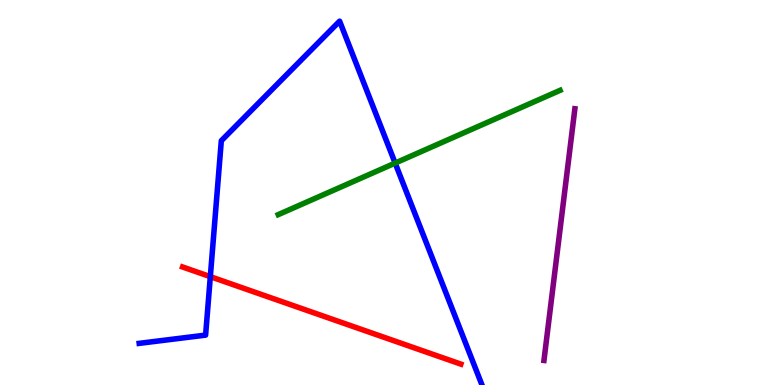[{'lines': ['blue', 'red'], 'intersections': [{'x': 2.71, 'y': 2.81}]}, {'lines': ['green', 'red'], 'intersections': []}, {'lines': ['purple', 'red'], 'intersections': []}, {'lines': ['blue', 'green'], 'intersections': [{'x': 5.1, 'y': 5.76}]}, {'lines': ['blue', 'purple'], 'intersections': []}, {'lines': ['green', 'purple'], 'intersections': []}]